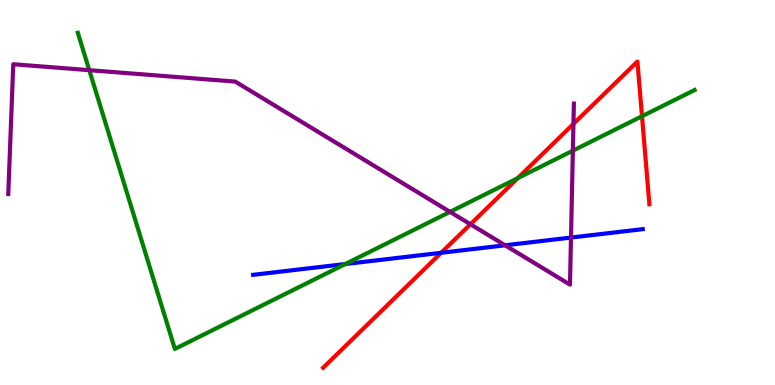[{'lines': ['blue', 'red'], 'intersections': [{'x': 5.69, 'y': 3.43}]}, {'lines': ['green', 'red'], 'intersections': [{'x': 6.68, 'y': 5.37}, {'x': 8.28, 'y': 6.98}]}, {'lines': ['purple', 'red'], 'intersections': [{'x': 6.07, 'y': 4.18}, {'x': 7.4, 'y': 6.78}]}, {'lines': ['blue', 'green'], 'intersections': [{'x': 4.46, 'y': 3.14}]}, {'lines': ['blue', 'purple'], 'intersections': [{'x': 6.52, 'y': 3.63}, {'x': 7.37, 'y': 3.83}]}, {'lines': ['green', 'purple'], 'intersections': [{'x': 1.15, 'y': 8.18}, {'x': 5.81, 'y': 4.5}, {'x': 7.39, 'y': 6.09}]}]